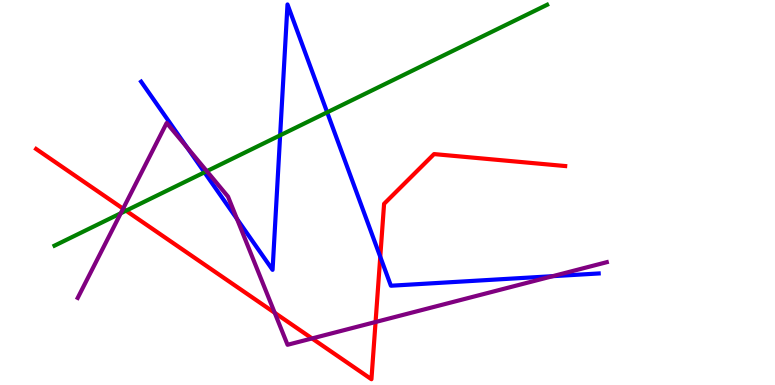[{'lines': ['blue', 'red'], 'intersections': [{'x': 4.91, 'y': 3.33}]}, {'lines': ['green', 'red'], 'intersections': [{'x': 1.63, 'y': 4.53}]}, {'lines': ['purple', 'red'], 'intersections': [{'x': 1.59, 'y': 4.58}, {'x': 3.54, 'y': 1.88}, {'x': 4.03, 'y': 1.21}, {'x': 4.85, 'y': 1.64}]}, {'lines': ['blue', 'green'], 'intersections': [{'x': 2.64, 'y': 5.52}, {'x': 3.61, 'y': 6.49}, {'x': 4.22, 'y': 7.08}]}, {'lines': ['blue', 'purple'], 'intersections': [{'x': 2.41, 'y': 6.17}, {'x': 3.06, 'y': 4.31}, {'x': 7.13, 'y': 2.83}]}, {'lines': ['green', 'purple'], 'intersections': [{'x': 1.56, 'y': 4.46}, {'x': 2.67, 'y': 5.55}]}]